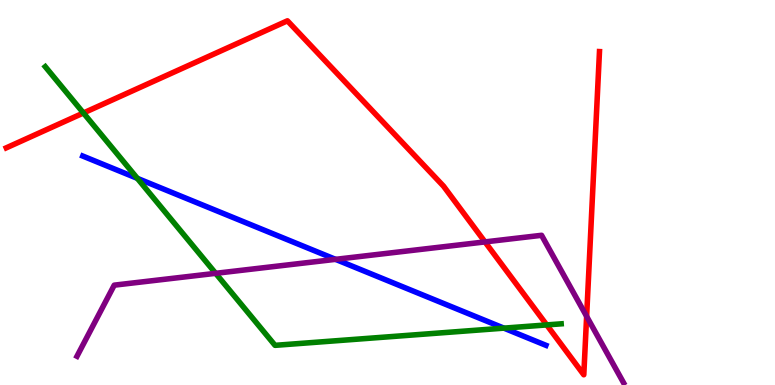[{'lines': ['blue', 'red'], 'intersections': []}, {'lines': ['green', 'red'], 'intersections': [{'x': 1.08, 'y': 7.07}, {'x': 7.05, 'y': 1.56}]}, {'lines': ['purple', 'red'], 'intersections': [{'x': 6.26, 'y': 3.72}, {'x': 7.57, 'y': 1.78}]}, {'lines': ['blue', 'green'], 'intersections': [{'x': 1.77, 'y': 5.37}, {'x': 6.5, 'y': 1.48}]}, {'lines': ['blue', 'purple'], 'intersections': [{'x': 4.33, 'y': 3.26}]}, {'lines': ['green', 'purple'], 'intersections': [{'x': 2.78, 'y': 2.9}]}]